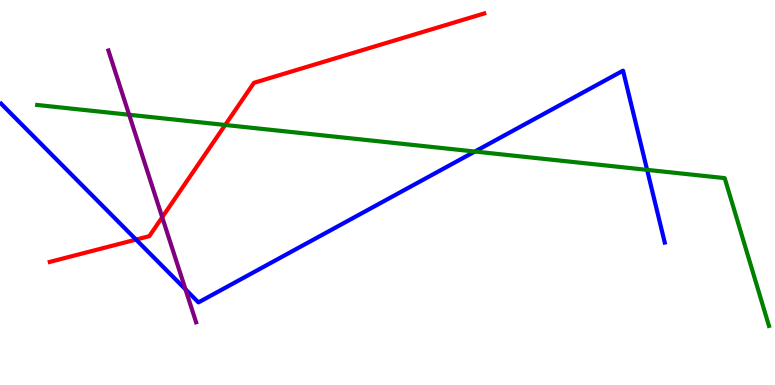[{'lines': ['blue', 'red'], 'intersections': [{'x': 1.76, 'y': 3.78}]}, {'lines': ['green', 'red'], 'intersections': [{'x': 2.91, 'y': 6.75}]}, {'lines': ['purple', 'red'], 'intersections': [{'x': 2.09, 'y': 4.36}]}, {'lines': ['blue', 'green'], 'intersections': [{'x': 6.13, 'y': 6.06}, {'x': 8.35, 'y': 5.59}]}, {'lines': ['blue', 'purple'], 'intersections': [{'x': 2.39, 'y': 2.48}]}, {'lines': ['green', 'purple'], 'intersections': [{'x': 1.67, 'y': 7.02}]}]